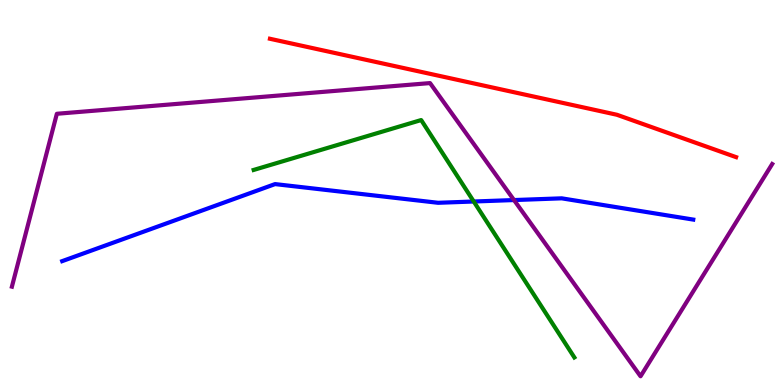[{'lines': ['blue', 'red'], 'intersections': []}, {'lines': ['green', 'red'], 'intersections': []}, {'lines': ['purple', 'red'], 'intersections': []}, {'lines': ['blue', 'green'], 'intersections': [{'x': 6.11, 'y': 4.77}]}, {'lines': ['blue', 'purple'], 'intersections': [{'x': 6.63, 'y': 4.8}]}, {'lines': ['green', 'purple'], 'intersections': []}]